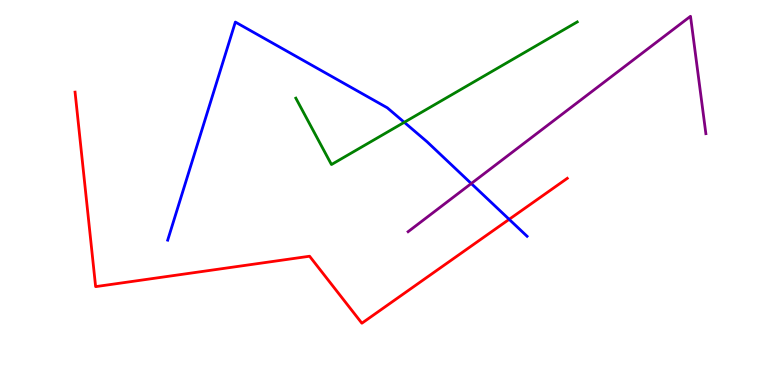[{'lines': ['blue', 'red'], 'intersections': [{'x': 6.57, 'y': 4.3}]}, {'lines': ['green', 'red'], 'intersections': []}, {'lines': ['purple', 'red'], 'intersections': []}, {'lines': ['blue', 'green'], 'intersections': [{'x': 5.22, 'y': 6.82}]}, {'lines': ['blue', 'purple'], 'intersections': [{'x': 6.08, 'y': 5.23}]}, {'lines': ['green', 'purple'], 'intersections': []}]